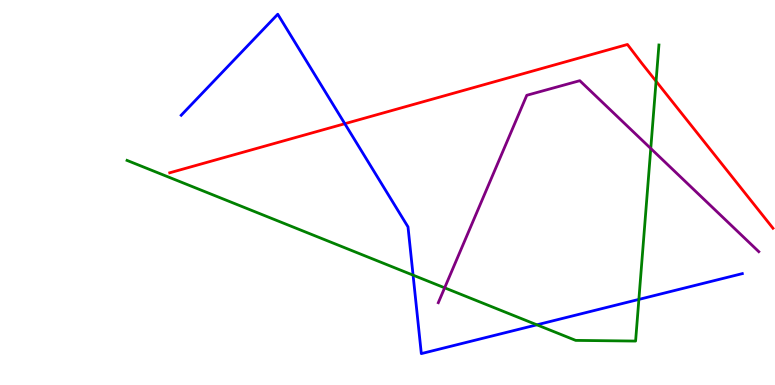[{'lines': ['blue', 'red'], 'intersections': [{'x': 4.45, 'y': 6.79}]}, {'lines': ['green', 'red'], 'intersections': [{'x': 8.47, 'y': 7.89}]}, {'lines': ['purple', 'red'], 'intersections': []}, {'lines': ['blue', 'green'], 'intersections': [{'x': 5.33, 'y': 2.85}, {'x': 6.93, 'y': 1.56}, {'x': 8.24, 'y': 2.22}]}, {'lines': ['blue', 'purple'], 'intersections': []}, {'lines': ['green', 'purple'], 'intersections': [{'x': 5.74, 'y': 2.52}, {'x': 8.4, 'y': 6.14}]}]